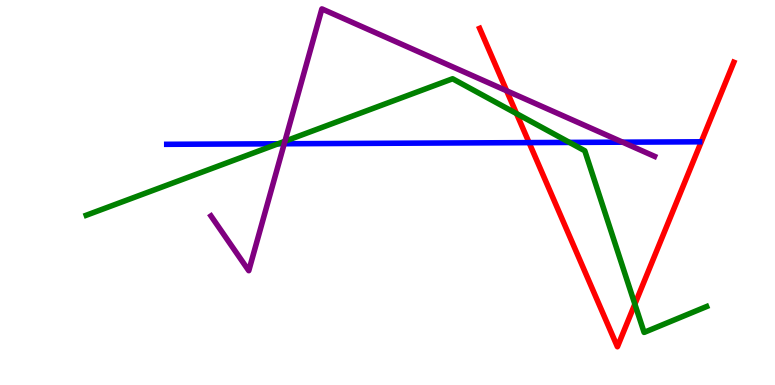[{'lines': ['blue', 'red'], 'intersections': [{'x': 6.83, 'y': 6.3}]}, {'lines': ['green', 'red'], 'intersections': [{'x': 6.66, 'y': 7.05}, {'x': 8.19, 'y': 2.1}]}, {'lines': ['purple', 'red'], 'intersections': [{'x': 6.54, 'y': 7.64}]}, {'lines': ['blue', 'green'], 'intersections': [{'x': 3.59, 'y': 6.27}, {'x': 7.35, 'y': 6.3}]}, {'lines': ['blue', 'purple'], 'intersections': [{'x': 3.67, 'y': 6.27}, {'x': 8.03, 'y': 6.31}]}, {'lines': ['green', 'purple'], 'intersections': [{'x': 3.68, 'y': 6.33}]}]